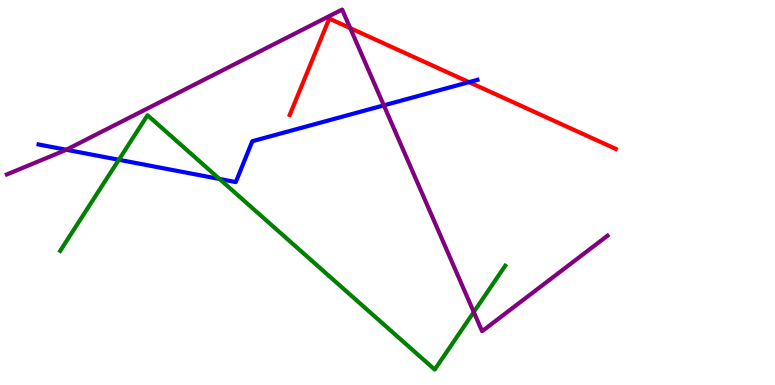[{'lines': ['blue', 'red'], 'intersections': [{'x': 6.05, 'y': 7.87}]}, {'lines': ['green', 'red'], 'intersections': []}, {'lines': ['purple', 'red'], 'intersections': [{'x': 4.52, 'y': 9.27}]}, {'lines': ['blue', 'green'], 'intersections': [{'x': 1.53, 'y': 5.85}, {'x': 2.83, 'y': 5.35}]}, {'lines': ['blue', 'purple'], 'intersections': [{'x': 0.855, 'y': 6.11}, {'x': 4.95, 'y': 7.26}]}, {'lines': ['green', 'purple'], 'intersections': [{'x': 6.11, 'y': 1.89}]}]